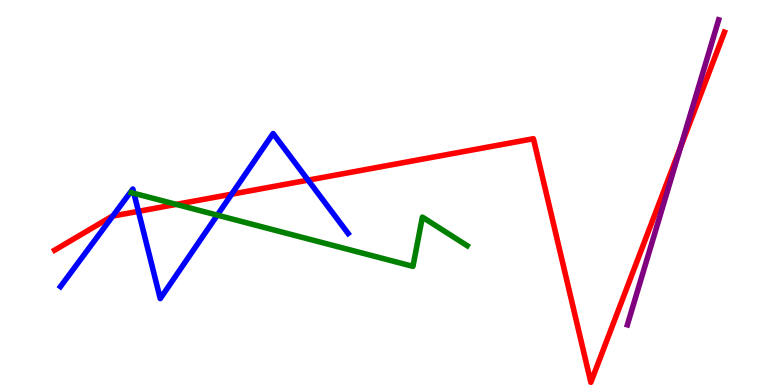[{'lines': ['blue', 'red'], 'intersections': [{'x': 1.46, 'y': 4.39}, {'x': 1.79, 'y': 4.51}, {'x': 2.99, 'y': 4.96}, {'x': 3.98, 'y': 5.32}]}, {'lines': ['green', 'red'], 'intersections': [{'x': 2.27, 'y': 4.69}]}, {'lines': ['purple', 'red'], 'intersections': [{'x': 8.78, 'y': 6.18}]}, {'lines': ['blue', 'green'], 'intersections': [{'x': 1.73, 'y': 4.98}, {'x': 2.8, 'y': 4.41}]}, {'lines': ['blue', 'purple'], 'intersections': []}, {'lines': ['green', 'purple'], 'intersections': []}]